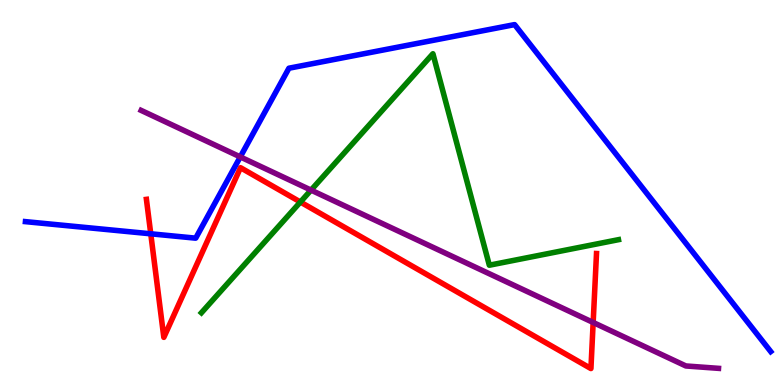[{'lines': ['blue', 'red'], 'intersections': [{'x': 1.95, 'y': 3.93}]}, {'lines': ['green', 'red'], 'intersections': [{'x': 3.88, 'y': 4.75}]}, {'lines': ['purple', 'red'], 'intersections': [{'x': 7.65, 'y': 1.62}]}, {'lines': ['blue', 'green'], 'intersections': []}, {'lines': ['blue', 'purple'], 'intersections': [{'x': 3.1, 'y': 5.92}]}, {'lines': ['green', 'purple'], 'intersections': [{'x': 4.01, 'y': 5.06}]}]